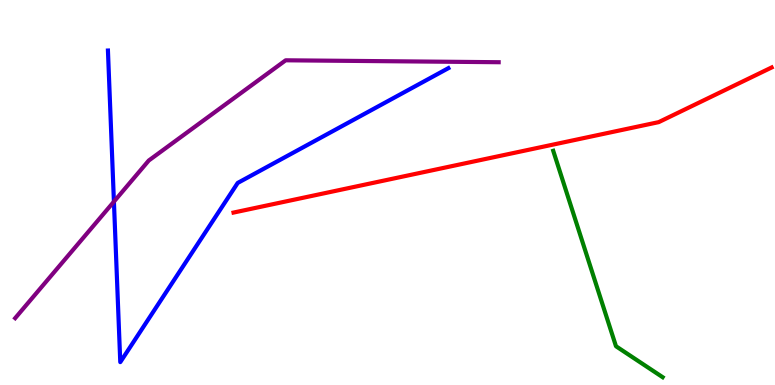[{'lines': ['blue', 'red'], 'intersections': []}, {'lines': ['green', 'red'], 'intersections': []}, {'lines': ['purple', 'red'], 'intersections': []}, {'lines': ['blue', 'green'], 'intersections': []}, {'lines': ['blue', 'purple'], 'intersections': [{'x': 1.47, 'y': 4.76}]}, {'lines': ['green', 'purple'], 'intersections': []}]